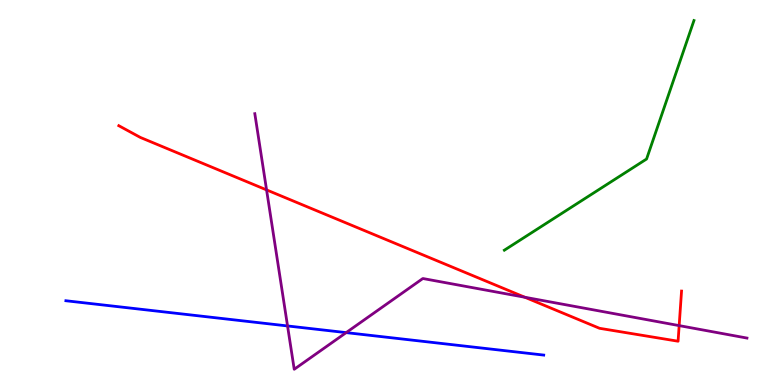[{'lines': ['blue', 'red'], 'intersections': []}, {'lines': ['green', 'red'], 'intersections': []}, {'lines': ['purple', 'red'], 'intersections': [{'x': 3.44, 'y': 5.07}, {'x': 6.77, 'y': 2.28}, {'x': 8.76, 'y': 1.54}]}, {'lines': ['blue', 'green'], 'intersections': []}, {'lines': ['blue', 'purple'], 'intersections': [{'x': 3.71, 'y': 1.53}, {'x': 4.47, 'y': 1.36}]}, {'lines': ['green', 'purple'], 'intersections': []}]